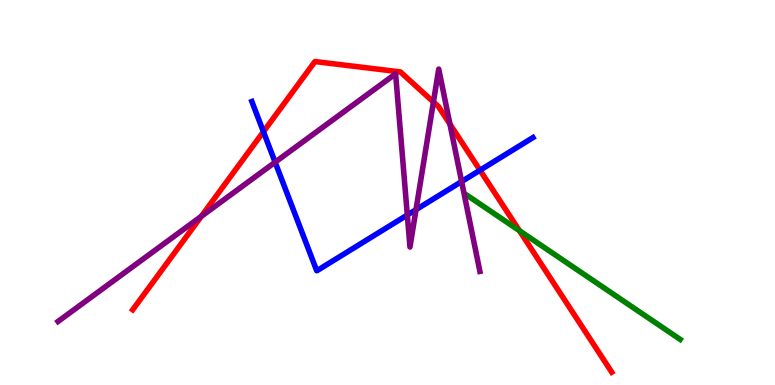[{'lines': ['blue', 'red'], 'intersections': [{'x': 3.4, 'y': 6.58}, {'x': 6.19, 'y': 5.58}]}, {'lines': ['green', 'red'], 'intersections': [{'x': 6.7, 'y': 4.01}]}, {'lines': ['purple', 'red'], 'intersections': [{'x': 2.6, 'y': 4.38}, {'x': 5.59, 'y': 7.35}, {'x': 5.81, 'y': 6.78}]}, {'lines': ['blue', 'green'], 'intersections': []}, {'lines': ['blue', 'purple'], 'intersections': [{'x': 3.55, 'y': 5.79}, {'x': 5.26, 'y': 4.42}, {'x': 5.37, 'y': 4.55}, {'x': 5.96, 'y': 5.28}]}, {'lines': ['green', 'purple'], 'intersections': []}]